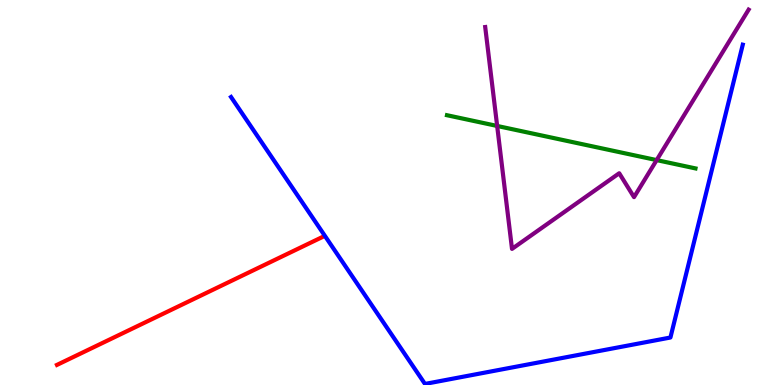[{'lines': ['blue', 'red'], 'intersections': []}, {'lines': ['green', 'red'], 'intersections': []}, {'lines': ['purple', 'red'], 'intersections': []}, {'lines': ['blue', 'green'], 'intersections': []}, {'lines': ['blue', 'purple'], 'intersections': []}, {'lines': ['green', 'purple'], 'intersections': [{'x': 6.41, 'y': 6.73}, {'x': 8.47, 'y': 5.84}]}]